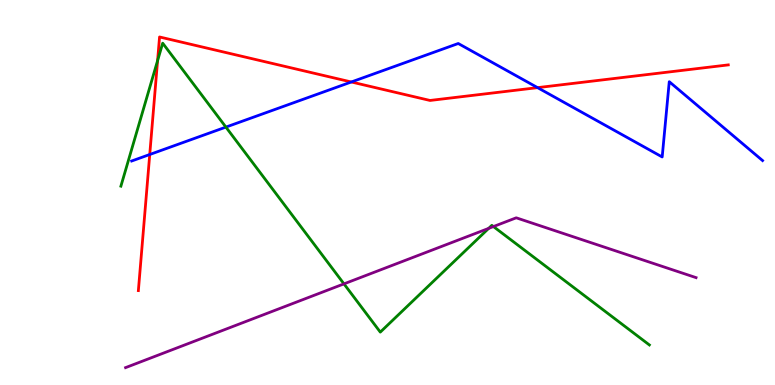[{'lines': ['blue', 'red'], 'intersections': [{'x': 1.93, 'y': 5.99}, {'x': 4.53, 'y': 7.87}, {'x': 6.94, 'y': 7.72}]}, {'lines': ['green', 'red'], 'intersections': [{'x': 2.03, 'y': 8.42}]}, {'lines': ['purple', 'red'], 'intersections': []}, {'lines': ['blue', 'green'], 'intersections': [{'x': 2.91, 'y': 6.7}]}, {'lines': ['blue', 'purple'], 'intersections': []}, {'lines': ['green', 'purple'], 'intersections': [{'x': 4.44, 'y': 2.63}, {'x': 6.31, 'y': 4.07}, {'x': 6.37, 'y': 4.12}]}]